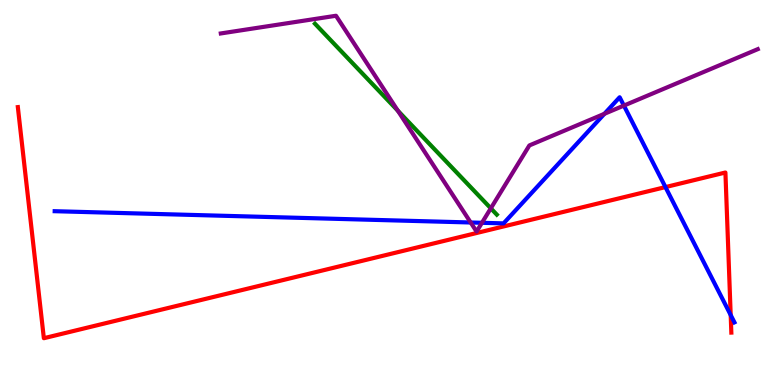[{'lines': ['blue', 'red'], 'intersections': [{'x': 8.59, 'y': 5.14}, {'x': 9.43, 'y': 1.82}]}, {'lines': ['green', 'red'], 'intersections': []}, {'lines': ['purple', 'red'], 'intersections': []}, {'lines': ['blue', 'green'], 'intersections': []}, {'lines': ['blue', 'purple'], 'intersections': [{'x': 6.07, 'y': 4.22}, {'x': 6.22, 'y': 4.21}, {'x': 7.8, 'y': 7.04}, {'x': 8.05, 'y': 7.26}]}, {'lines': ['green', 'purple'], 'intersections': [{'x': 5.13, 'y': 7.12}, {'x': 6.33, 'y': 4.59}]}]